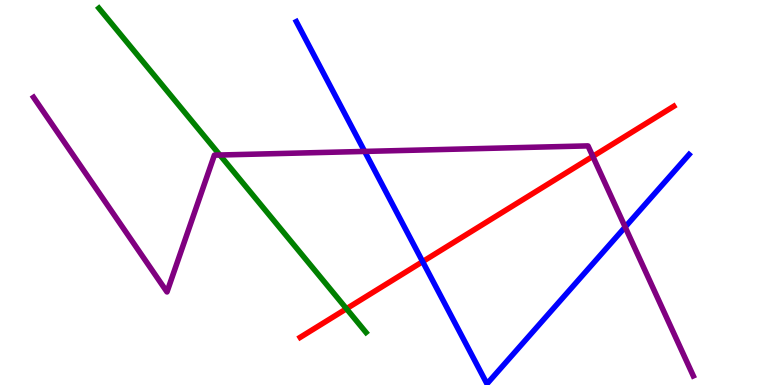[{'lines': ['blue', 'red'], 'intersections': [{'x': 5.45, 'y': 3.21}]}, {'lines': ['green', 'red'], 'intersections': [{'x': 4.47, 'y': 1.98}]}, {'lines': ['purple', 'red'], 'intersections': [{'x': 7.65, 'y': 5.94}]}, {'lines': ['blue', 'green'], 'intersections': []}, {'lines': ['blue', 'purple'], 'intersections': [{'x': 4.71, 'y': 6.07}, {'x': 8.07, 'y': 4.1}]}, {'lines': ['green', 'purple'], 'intersections': [{'x': 2.84, 'y': 5.97}]}]